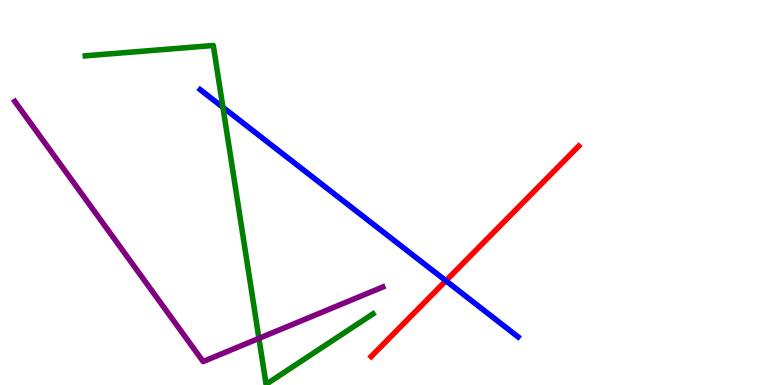[{'lines': ['blue', 'red'], 'intersections': [{'x': 5.75, 'y': 2.71}]}, {'lines': ['green', 'red'], 'intersections': []}, {'lines': ['purple', 'red'], 'intersections': []}, {'lines': ['blue', 'green'], 'intersections': [{'x': 2.88, 'y': 7.21}]}, {'lines': ['blue', 'purple'], 'intersections': []}, {'lines': ['green', 'purple'], 'intersections': [{'x': 3.34, 'y': 1.21}]}]